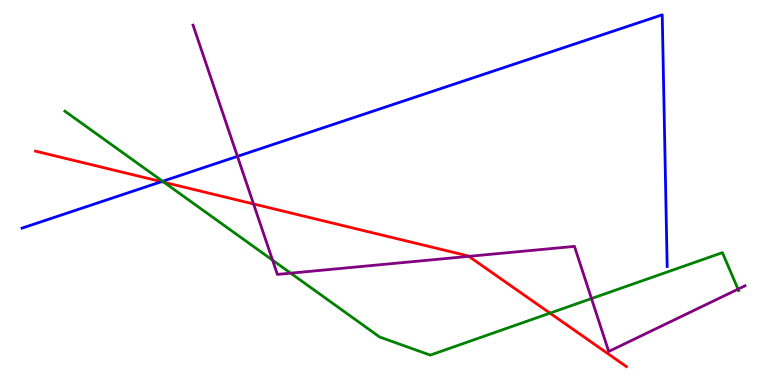[{'lines': ['blue', 'red'], 'intersections': [{'x': 2.08, 'y': 5.28}]}, {'lines': ['green', 'red'], 'intersections': [{'x': 2.12, 'y': 5.27}, {'x': 7.1, 'y': 1.87}]}, {'lines': ['purple', 'red'], 'intersections': [{'x': 3.27, 'y': 4.7}, {'x': 6.05, 'y': 3.34}]}, {'lines': ['blue', 'green'], 'intersections': [{'x': 2.1, 'y': 5.29}]}, {'lines': ['blue', 'purple'], 'intersections': [{'x': 3.06, 'y': 5.94}]}, {'lines': ['green', 'purple'], 'intersections': [{'x': 3.52, 'y': 3.24}, {'x': 3.75, 'y': 2.9}, {'x': 7.63, 'y': 2.24}, {'x': 9.52, 'y': 2.49}]}]